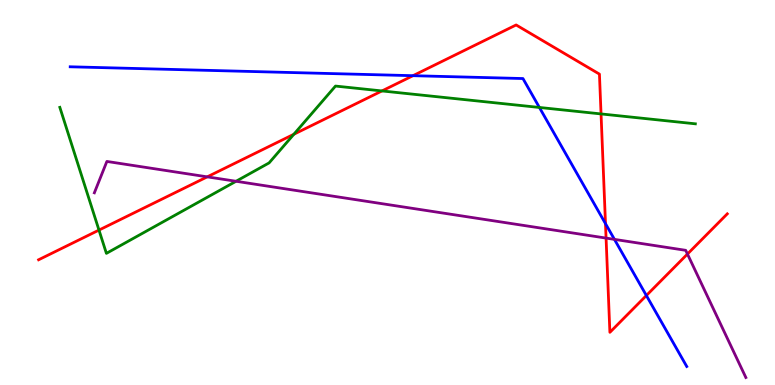[{'lines': ['blue', 'red'], 'intersections': [{'x': 5.33, 'y': 8.03}, {'x': 7.81, 'y': 4.19}, {'x': 8.34, 'y': 2.32}]}, {'lines': ['green', 'red'], 'intersections': [{'x': 1.28, 'y': 4.02}, {'x': 3.79, 'y': 6.51}, {'x': 4.93, 'y': 7.64}, {'x': 7.76, 'y': 7.04}]}, {'lines': ['purple', 'red'], 'intersections': [{'x': 2.67, 'y': 5.41}, {'x': 7.82, 'y': 3.82}, {'x': 8.87, 'y': 3.4}]}, {'lines': ['blue', 'green'], 'intersections': [{'x': 6.96, 'y': 7.21}]}, {'lines': ['blue', 'purple'], 'intersections': [{'x': 7.93, 'y': 3.78}]}, {'lines': ['green', 'purple'], 'intersections': [{'x': 3.05, 'y': 5.29}]}]